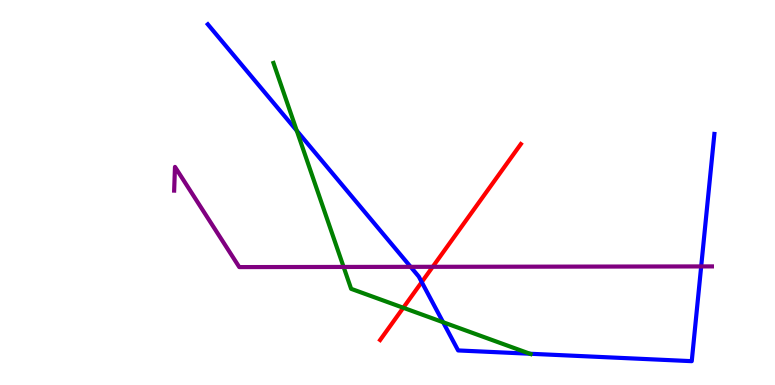[{'lines': ['blue', 'red'], 'intersections': [{'x': 5.44, 'y': 2.67}]}, {'lines': ['green', 'red'], 'intersections': [{'x': 5.2, 'y': 2.01}]}, {'lines': ['purple', 'red'], 'intersections': [{'x': 5.58, 'y': 3.07}]}, {'lines': ['blue', 'green'], 'intersections': [{'x': 3.83, 'y': 6.61}, {'x': 5.72, 'y': 1.63}, {'x': 6.84, 'y': 0.812}]}, {'lines': ['blue', 'purple'], 'intersections': [{'x': 5.3, 'y': 3.07}, {'x': 9.05, 'y': 3.08}]}, {'lines': ['green', 'purple'], 'intersections': [{'x': 4.43, 'y': 3.07}]}]